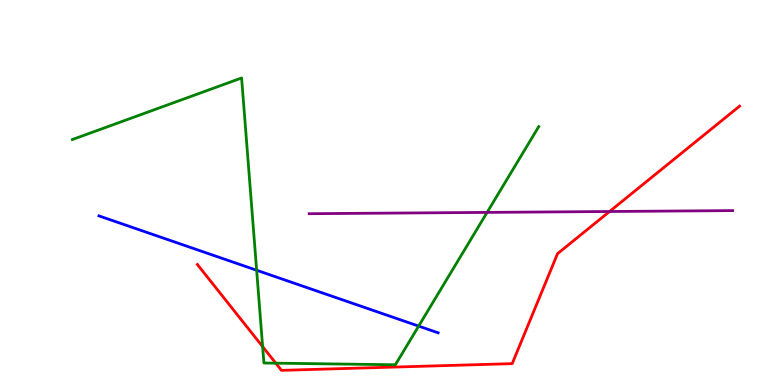[{'lines': ['blue', 'red'], 'intersections': []}, {'lines': ['green', 'red'], 'intersections': [{'x': 3.39, 'y': 0.997}, {'x': 3.56, 'y': 0.567}]}, {'lines': ['purple', 'red'], 'intersections': [{'x': 7.87, 'y': 4.51}]}, {'lines': ['blue', 'green'], 'intersections': [{'x': 3.31, 'y': 2.98}, {'x': 5.4, 'y': 1.53}]}, {'lines': ['blue', 'purple'], 'intersections': []}, {'lines': ['green', 'purple'], 'intersections': [{'x': 6.29, 'y': 4.48}]}]